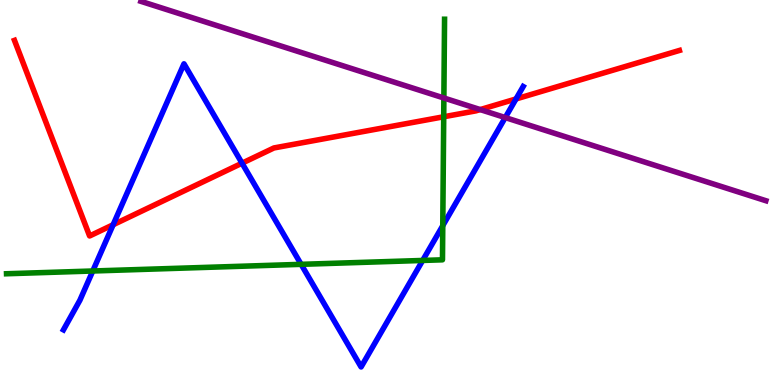[{'lines': ['blue', 'red'], 'intersections': [{'x': 1.46, 'y': 4.16}, {'x': 3.12, 'y': 5.76}, {'x': 6.66, 'y': 7.43}]}, {'lines': ['green', 'red'], 'intersections': [{'x': 5.73, 'y': 6.97}]}, {'lines': ['purple', 'red'], 'intersections': [{'x': 6.2, 'y': 7.15}]}, {'lines': ['blue', 'green'], 'intersections': [{'x': 1.2, 'y': 2.96}, {'x': 3.89, 'y': 3.13}, {'x': 5.45, 'y': 3.24}, {'x': 5.71, 'y': 4.14}]}, {'lines': ['blue', 'purple'], 'intersections': [{'x': 6.52, 'y': 6.95}]}, {'lines': ['green', 'purple'], 'intersections': [{'x': 5.73, 'y': 7.45}]}]